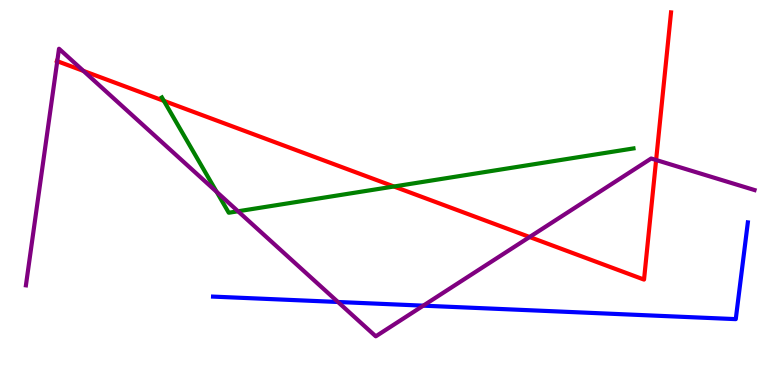[{'lines': ['blue', 'red'], 'intersections': []}, {'lines': ['green', 'red'], 'intersections': [{'x': 2.11, 'y': 7.38}, {'x': 5.08, 'y': 5.16}]}, {'lines': ['purple', 'red'], 'intersections': [{'x': 0.739, 'y': 8.41}, {'x': 1.08, 'y': 8.16}, {'x': 6.83, 'y': 3.84}, {'x': 8.47, 'y': 5.84}]}, {'lines': ['blue', 'green'], 'intersections': []}, {'lines': ['blue', 'purple'], 'intersections': [{'x': 4.36, 'y': 2.16}, {'x': 5.46, 'y': 2.06}]}, {'lines': ['green', 'purple'], 'intersections': [{'x': 2.8, 'y': 5.02}, {'x': 3.07, 'y': 4.51}]}]